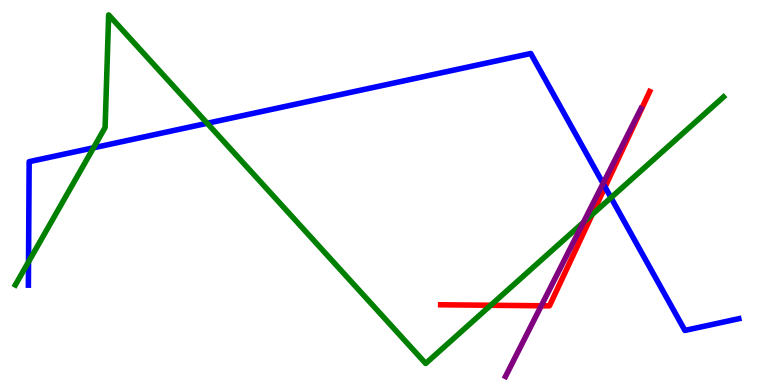[{'lines': ['blue', 'red'], 'intersections': [{'x': 7.81, 'y': 5.14}]}, {'lines': ['green', 'red'], 'intersections': [{'x': 6.33, 'y': 2.07}, {'x': 7.64, 'y': 4.43}]}, {'lines': ['purple', 'red'], 'intersections': [{'x': 6.98, 'y': 2.06}]}, {'lines': ['blue', 'green'], 'intersections': [{'x': 0.368, 'y': 3.2}, {'x': 1.21, 'y': 6.16}, {'x': 2.67, 'y': 6.8}, {'x': 7.88, 'y': 4.87}]}, {'lines': ['blue', 'purple'], 'intersections': [{'x': 7.78, 'y': 5.23}]}, {'lines': ['green', 'purple'], 'intersections': [{'x': 7.53, 'y': 4.23}]}]